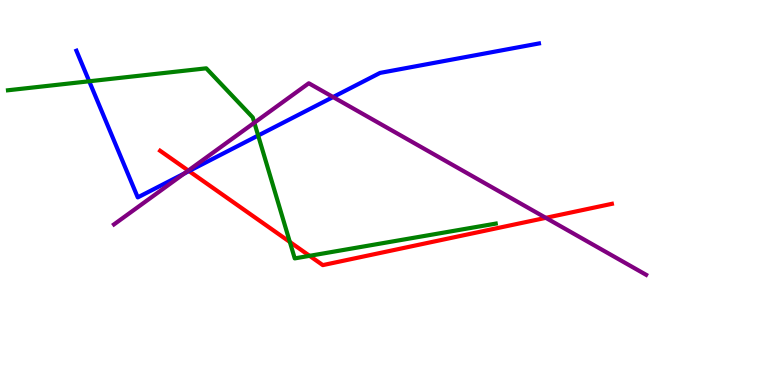[{'lines': ['blue', 'red'], 'intersections': [{'x': 2.44, 'y': 5.56}]}, {'lines': ['green', 'red'], 'intersections': [{'x': 3.74, 'y': 3.72}, {'x': 3.99, 'y': 3.36}]}, {'lines': ['purple', 'red'], 'intersections': [{'x': 2.43, 'y': 5.57}, {'x': 7.04, 'y': 4.34}]}, {'lines': ['blue', 'green'], 'intersections': [{'x': 1.15, 'y': 7.89}, {'x': 3.33, 'y': 6.48}]}, {'lines': ['blue', 'purple'], 'intersections': [{'x': 2.38, 'y': 5.49}, {'x': 4.3, 'y': 7.48}]}, {'lines': ['green', 'purple'], 'intersections': [{'x': 3.28, 'y': 6.81}]}]